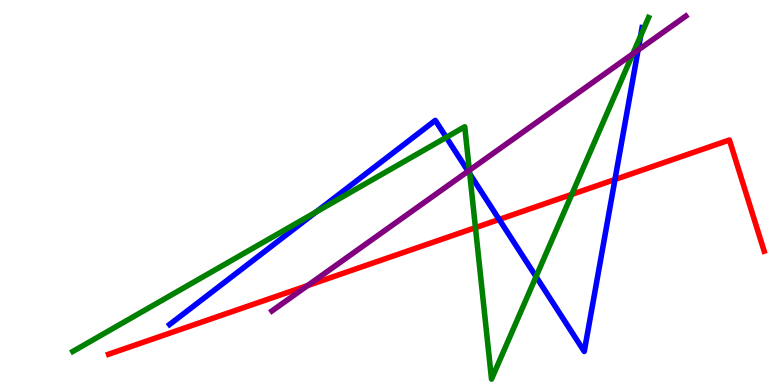[{'lines': ['blue', 'red'], 'intersections': [{'x': 6.44, 'y': 4.3}, {'x': 7.94, 'y': 5.34}]}, {'lines': ['green', 'red'], 'intersections': [{'x': 6.13, 'y': 4.09}, {'x': 7.38, 'y': 4.95}]}, {'lines': ['purple', 'red'], 'intersections': [{'x': 3.97, 'y': 2.58}]}, {'lines': ['blue', 'green'], 'intersections': [{'x': 4.08, 'y': 4.49}, {'x': 5.76, 'y': 6.43}, {'x': 6.06, 'y': 5.49}, {'x': 6.92, 'y': 2.81}, {'x': 8.27, 'y': 9.07}]}, {'lines': ['blue', 'purple'], 'intersections': [{'x': 6.04, 'y': 5.55}, {'x': 8.23, 'y': 8.7}]}, {'lines': ['green', 'purple'], 'intersections': [{'x': 6.06, 'y': 5.58}, {'x': 8.17, 'y': 8.6}]}]